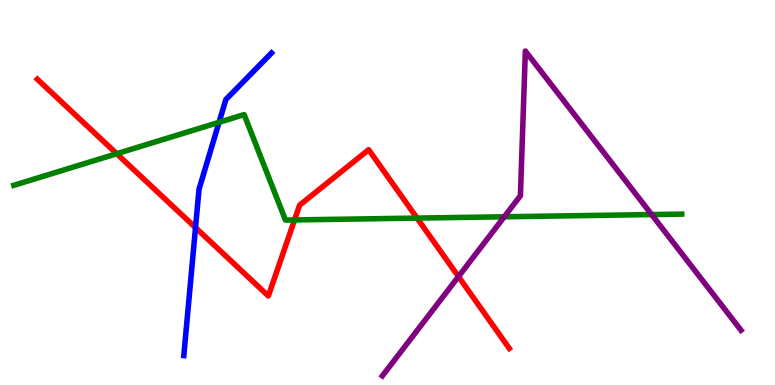[{'lines': ['blue', 'red'], 'intersections': [{'x': 2.52, 'y': 4.09}]}, {'lines': ['green', 'red'], 'intersections': [{'x': 1.51, 'y': 6.01}, {'x': 3.8, 'y': 4.29}, {'x': 5.38, 'y': 4.34}]}, {'lines': ['purple', 'red'], 'intersections': [{'x': 5.92, 'y': 2.82}]}, {'lines': ['blue', 'green'], 'intersections': [{'x': 2.83, 'y': 6.82}]}, {'lines': ['blue', 'purple'], 'intersections': []}, {'lines': ['green', 'purple'], 'intersections': [{'x': 6.51, 'y': 4.37}, {'x': 8.41, 'y': 4.43}]}]